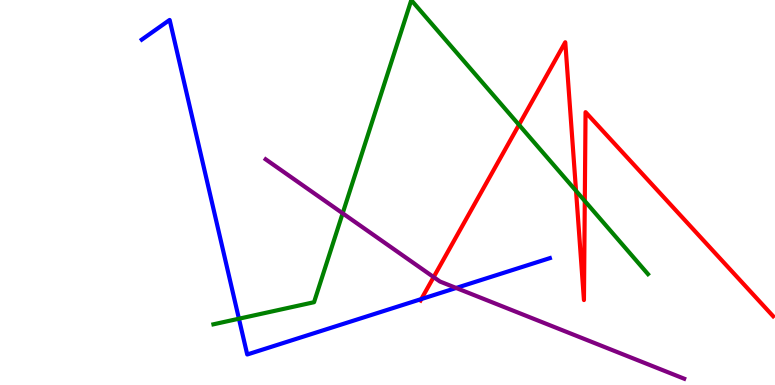[{'lines': ['blue', 'red'], 'intersections': [{'x': 5.44, 'y': 2.23}]}, {'lines': ['green', 'red'], 'intersections': [{'x': 6.7, 'y': 6.76}, {'x': 7.43, 'y': 5.04}, {'x': 7.55, 'y': 4.78}]}, {'lines': ['purple', 'red'], 'intersections': [{'x': 5.6, 'y': 2.8}]}, {'lines': ['blue', 'green'], 'intersections': [{'x': 3.08, 'y': 1.72}]}, {'lines': ['blue', 'purple'], 'intersections': [{'x': 5.89, 'y': 2.52}]}, {'lines': ['green', 'purple'], 'intersections': [{'x': 4.42, 'y': 4.46}]}]